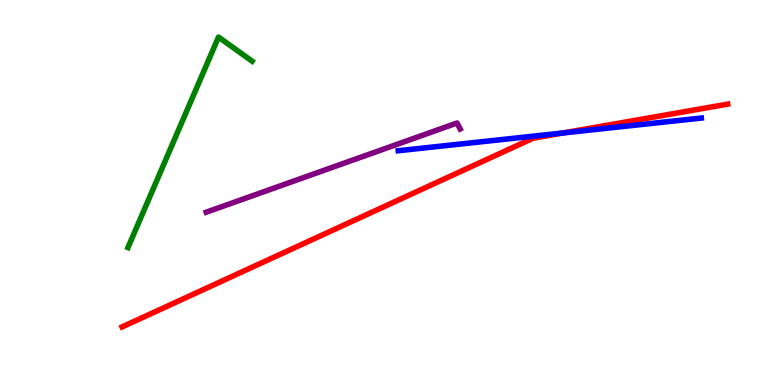[{'lines': ['blue', 'red'], 'intersections': [{'x': 7.26, 'y': 6.55}]}, {'lines': ['green', 'red'], 'intersections': []}, {'lines': ['purple', 'red'], 'intersections': []}, {'lines': ['blue', 'green'], 'intersections': []}, {'lines': ['blue', 'purple'], 'intersections': []}, {'lines': ['green', 'purple'], 'intersections': []}]